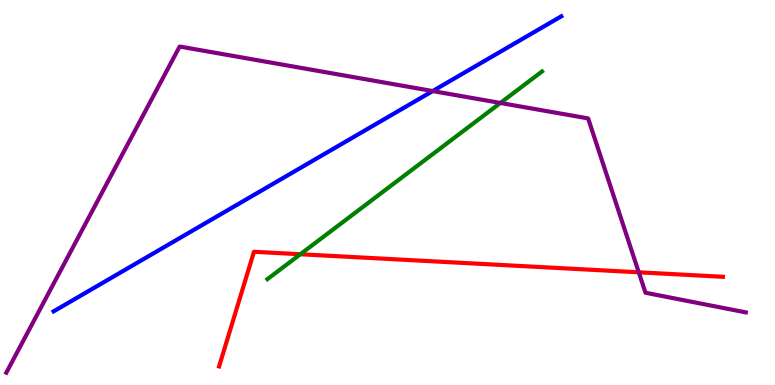[{'lines': ['blue', 'red'], 'intersections': []}, {'lines': ['green', 'red'], 'intersections': [{'x': 3.88, 'y': 3.4}]}, {'lines': ['purple', 'red'], 'intersections': [{'x': 8.24, 'y': 2.93}]}, {'lines': ['blue', 'green'], 'intersections': []}, {'lines': ['blue', 'purple'], 'intersections': [{'x': 5.58, 'y': 7.63}]}, {'lines': ['green', 'purple'], 'intersections': [{'x': 6.46, 'y': 7.33}]}]